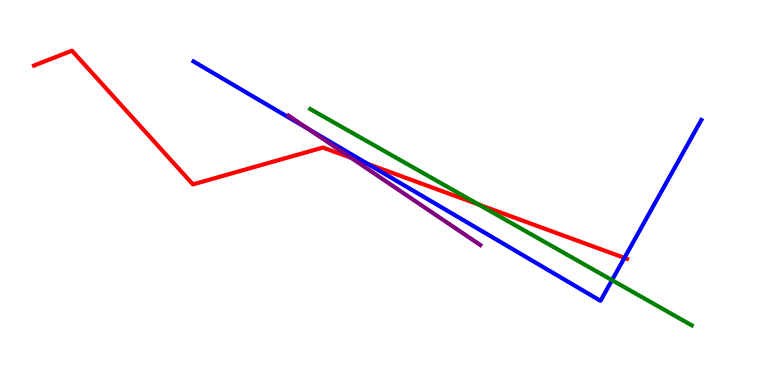[{'lines': ['blue', 'red'], 'intersections': [{'x': 4.75, 'y': 5.74}, {'x': 8.06, 'y': 3.3}]}, {'lines': ['green', 'red'], 'intersections': [{'x': 6.18, 'y': 4.69}]}, {'lines': ['purple', 'red'], 'intersections': [{'x': 4.53, 'y': 5.9}]}, {'lines': ['blue', 'green'], 'intersections': [{'x': 7.9, 'y': 2.72}]}, {'lines': ['blue', 'purple'], 'intersections': [{'x': 3.98, 'y': 6.65}]}, {'lines': ['green', 'purple'], 'intersections': []}]